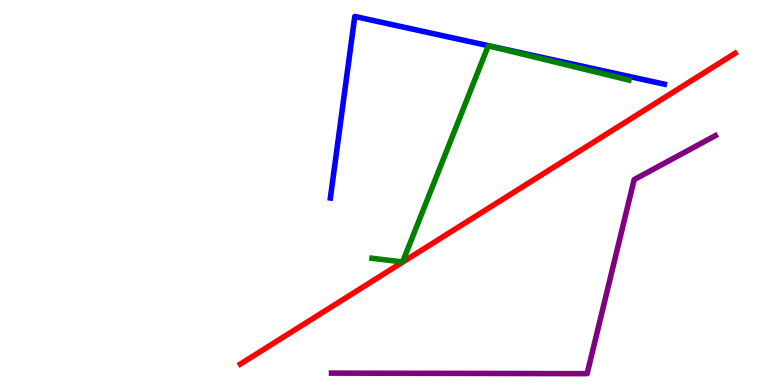[{'lines': ['blue', 'red'], 'intersections': []}, {'lines': ['green', 'red'], 'intersections': []}, {'lines': ['purple', 'red'], 'intersections': []}, {'lines': ['blue', 'green'], 'intersections': []}, {'lines': ['blue', 'purple'], 'intersections': []}, {'lines': ['green', 'purple'], 'intersections': []}]